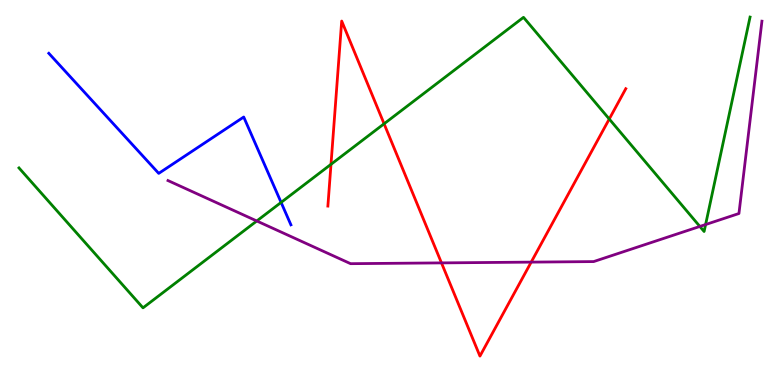[{'lines': ['blue', 'red'], 'intersections': []}, {'lines': ['green', 'red'], 'intersections': [{'x': 4.27, 'y': 5.73}, {'x': 4.96, 'y': 6.78}, {'x': 7.86, 'y': 6.91}]}, {'lines': ['purple', 'red'], 'intersections': [{'x': 5.7, 'y': 3.17}, {'x': 6.85, 'y': 3.19}]}, {'lines': ['blue', 'green'], 'intersections': [{'x': 3.63, 'y': 4.74}]}, {'lines': ['blue', 'purple'], 'intersections': []}, {'lines': ['green', 'purple'], 'intersections': [{'x': 3.31, 'y': 4.26}, {'x': 9.03, 'y': 4.12}, {'x': 9.1, 'y': 4.17}]}]